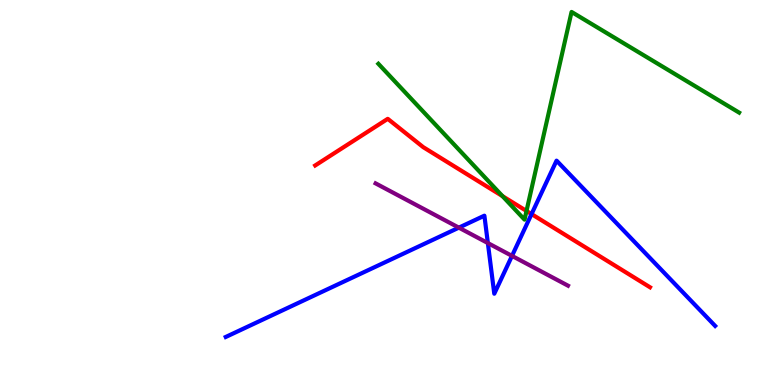[{'lines': ['blue', 'red'], 'intersections': [{'x': 6.86, 'y': 4.44}]}, {'lines': ['green', 'red'], 'intersections': [{'x': 6.48, 'y': 4.91}, {'x': 6.79, 'y': 4.52}]}, {'lines': ['purple', 'red'], 'intersections': []}, {'lines': ['blue', 'green'], 'intersections': []}, {'lines': ['blue', 'purple'], 'intersections': [{'x': 5.92, 'y': 4.09}, {'x': 6.3, 'y': 3.69}, {'x': 6.61, 'y': 3.35}]}, {'lines': ['green', 'purple'], 'intersections': []}]